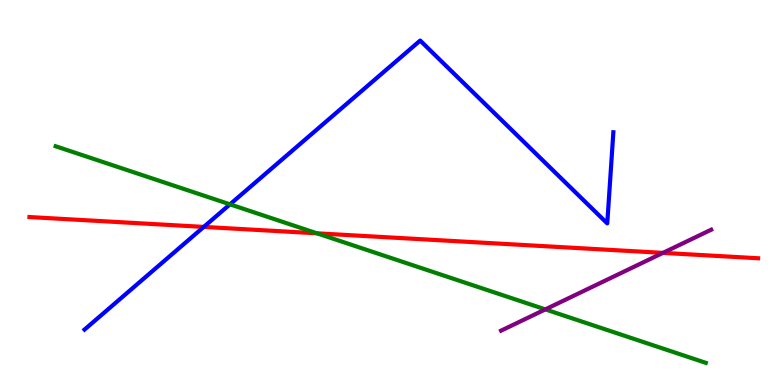[{'lines': ['blue', 'red'], 'intersections': [{'x': 2.63, 'y': 4.11}]}, {'lines': ['green', 'red'], 'intersections': [{'x': 4.09, 'y': 3.94}]}, {'lines': ['purple', 'red'], 'intersections': [{'x': 8.55, 'y': 3.43}]}, {'lines': ['blue', 'green'], 'intersections': [{'x': 2.97, 'y': 4.69}]}, {'lines': ['blue', 'purple'], 'intersections': []}, {'lines': ['green', 'purple'], 'intersections': [{'x': 7.04, 'y': 1.96}]}]